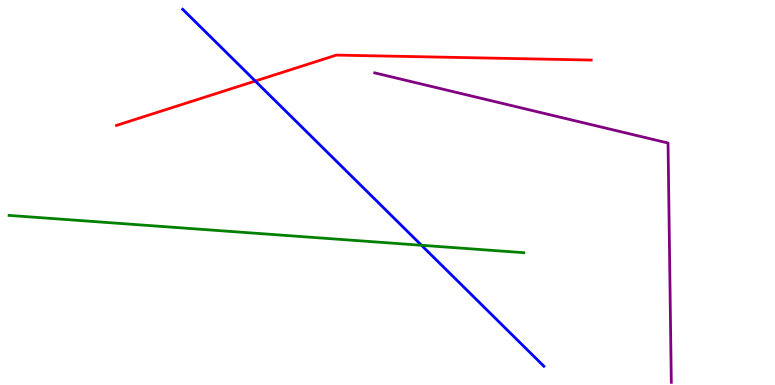[{'lines': ['blue', 'red'], 'intersections': [{'x': 3.29, 'y': 7.9}]}, {'lines': ['green', 'red'], 'intersections': []}, {'lines': ['purple', 'red'], 'intersections': []}, {'lines': ['blue', 'green'], 'intersections': [{'x': 5.44, 'y': 3.63}]}, {'lines': ['blue', 'purple'], 'intersections': []}, {'lines': ['green', 'purple'], 'intersections': []}]